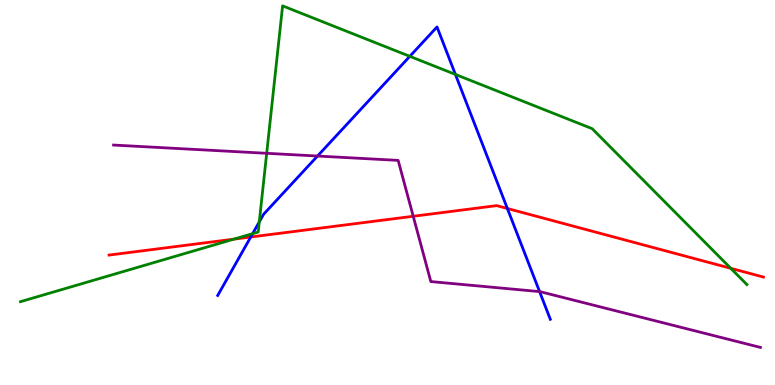[{'lines': ['blue', 'red'], 'intersections': [{'x': 3.24, 'y': 3.84}, {'x': 6.55, 'y': 4.58}]}, {'lines': ['green', 'red'], 'intersections': [{'x': 3.02, 'y': 3.79}, {'x': 9.43, 'y': 3.03}]}, {'lines': ['purple', 'red'], 'intersections': [{'x': 5.33, 'y': 4.38}]}, {'lines': ['blue', 'green'], 'intersections': [{'x': 3.26, 'y': 3.93}, {'x': 3.35, 'y': 4.24}, {'x': 5.29, 'y': 8.54}, {'x': 5.88, 'y': 8.07}]}, {'lines': ['blue', 'purple'], 'intersections': [{'x': 4.1, 'y': 5.95}, {'x': 6.96, 'y': 2.43}]}, {'lines': ['green', 'purple'], 'intersections': [{'x': 3.44, 'y': 6.02}]}]